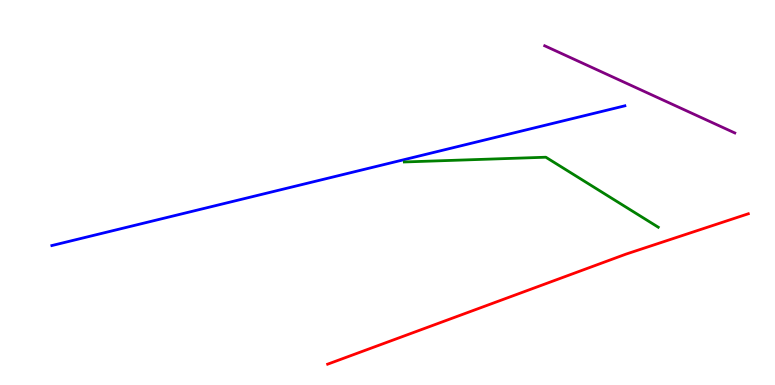[{'lines': ['blue', 'red'], 'intersections': []}, {'lines': ['green', 'red'], 'intersections': []}, {'lines': ['purple', 'red'], 'intersections': []}, {'lines': ['blue', 'green'], 'intersections': []}, {'lines': ['blue', 'purple'], 'intersections': []}, {'lines': ['green', 'purple'], 'intersections': []}]